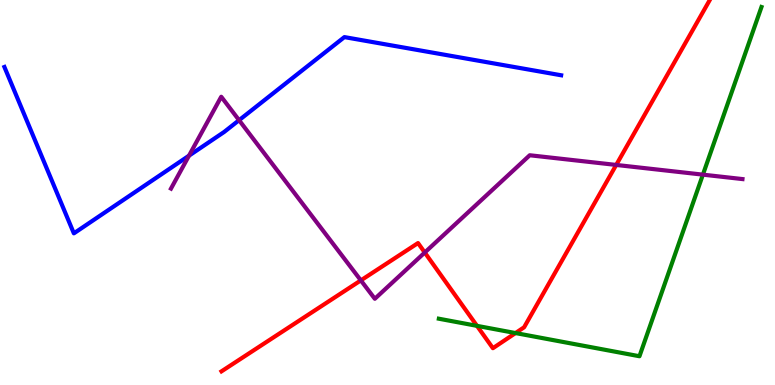[{'lines': ['blue', 'red'], 'intersections': []}, {'lines': ['green', 'red'], 'intersections': [{'x': 6.15, 'y': 1.54}, {'x': 6.65, 'y': 1.35}]}, {'lines': ['purple', 'red'], 'intersections': [{'x': 4.66, 'y': 2.72}, {'x': 5.48, 'y': 3.44}, {'x': 7.95, 'y': 5.72}]}, {'lines': ['blue', 'green'], 'intersections': []}, {'lines': ['blue', 'purple'], 'intersections': [{'x': 2.44, 'y': 5.96}, {'x': 3.08, 'y': 6.88}]}, {'lines': ['green', 'purple'], 'intersections': [{'x': 9.07, 'y': 5.46}]}]